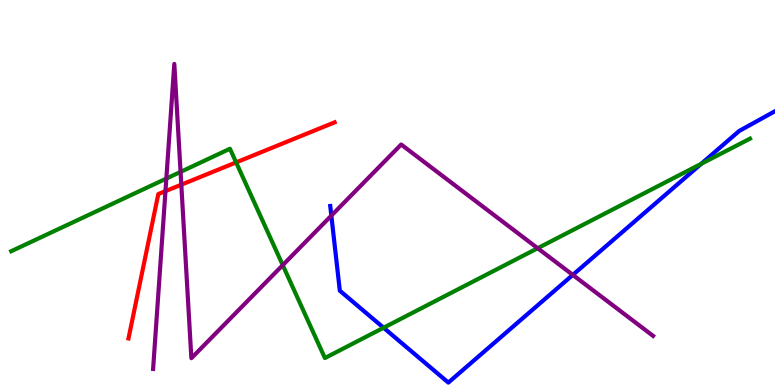[{'lines': ['blue', 'red'], 'intersections': []}, {'lines': ['green', 'red'], 'intersections': [{'x': 3.05, 'y': 5.78}]}, {'lines': ['purple', 'red'], 'intersections': [{'x': 2.14, 'y': 5.04}, {'x': 2.34, 'y': 5.2}]}, {'lines': ['blue', 'green'], 'intersections': [{'x': 4.95, 'y': 1.49}, {'x': 9.05, 'y': 5.74}]}, {'lines': ['blue', 'purple'], 'intersections': [{'x': 4.28, 'y': 4.4}, {'x': 7.39, 'y': 2.86}]}, {'lines': ['green', 'purple'], 'intersections': [{'x': 2.15, 'y': 5.36}, {'x': 2.33, 'y': 5.54}, {'x': 3.65, 'y': 3.11}, {'x': 6.94, 'y': 3.55}]}]